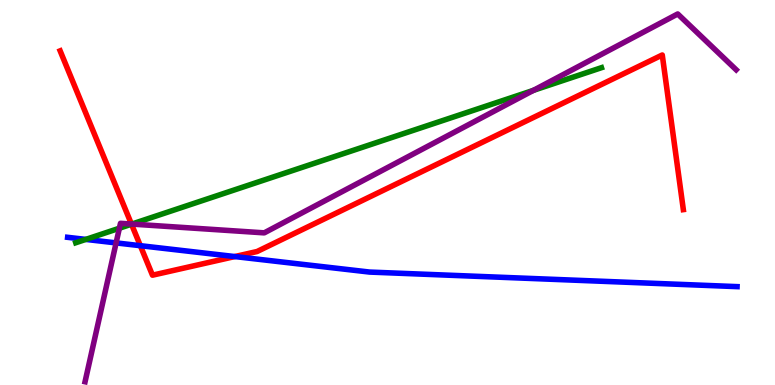[{'lines': ['blue', 'red'], 'intersections': [{'x': 1.81, 'y': 3.62}, {'x': 3.03, 'y': 3.34}]}, {'lines': ['green', 'red'], 'intersections': [{'x': 1.7, 'y': 4.18}]}, {'lines': ['purple', 'red'], 'intersections': [{'x': 1.7, 'y': 4.18}]}, {'lines': ['blue', 'green'], 'intersections': [{'x': 1.11, 'y': 3.78}]}, {'lines': ['blue', 'purple'], 'intersections': [{'x': 1.5, 'y': 3.69}]}, {'lines': ['green', 'purple'], 'intersections': [{'x': 1.54, 'y': 4.07}, {'x': 1.7, 'y': 4.18}, {'x': 6.88, 'y': 7.65}]}]